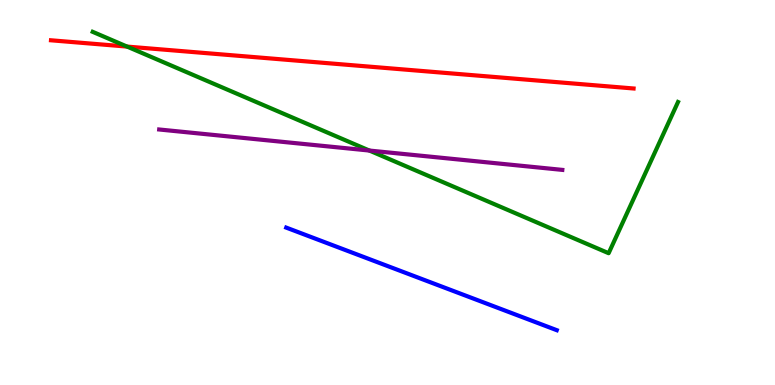[{'lines': ['blue', 'red'], 'intersections': []}, {'lines': ['green', 'red'], 'intersections': [{'x': 1.64, 'y': 8.79}]}, {'lines': ['purple', 'red'], 'intersections': []}, {'lines': ['blue', 'green'], 'intersections': []}, {'lines': ['blue', 'purple'], 'intersections': []}, {'lines': ['green', 'purple'], 'intersections': [{'x': 4.77, 'y': 6.09}]}]